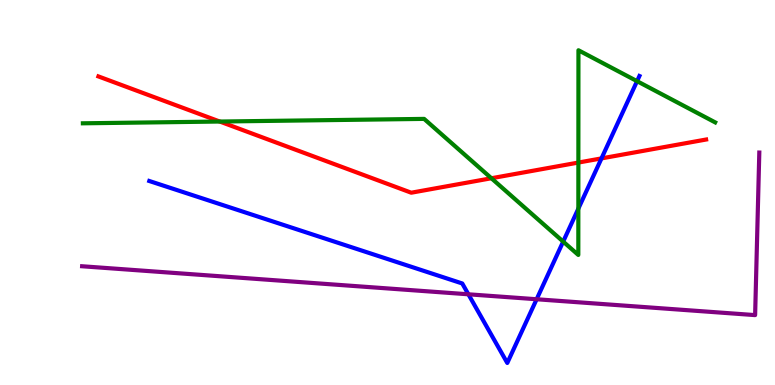[{'lines': ['blue', 'red'], 'intersections': [{'x': 7.76, 'y': 5.89}]}, {'lines': ['green', 'red'], 'intersections': [{'x': 2.84, 'y': 6.84}, {'x': 6.34, 'y': 5.37}, {'x': 7.46, 'y': 5.78}]}, {'lines': ['purple', 'red'], 'intersections': []}, {'lines': ['blue', 'green'], 'intersections': [{'x': 7.27, 'y': 3.72}, {'x': 7.46, 'y': 4.58}, {'x': 8.22, 'y': 7.89}]}, {'lines': ['blue', 'purple'], 'intersections': [{'x': 6.04, 'y': 2.36}, {'x': 6.92, 'y': 2.23}]}, {'lines': ['green', 'purple'], 'intersections': []}]